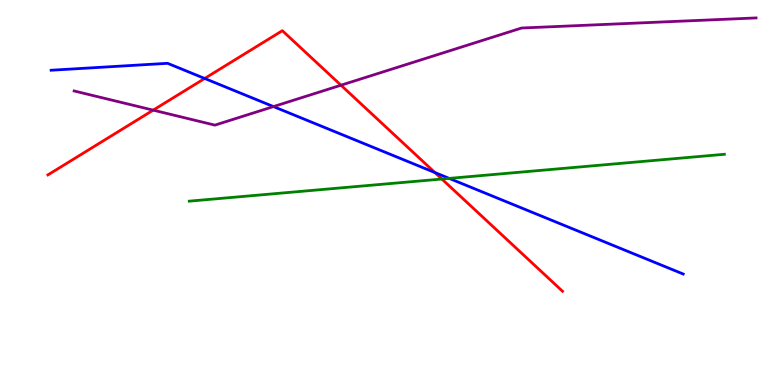[{'lines': ['blue', 'red'], 'intersections': [{'x': 2.64, 'y': 7.96}, {'x': 5.61, 'y': 5.52}]}, {'lines': ['green', 'red'], 'intersections': [{'x': 5.7, 'y': 5.35}]}, {'lines': ['purple', 'red'], 'intersections': [{'x': 1.98, 'y': 7.14}, {'x': 4.4, 'y': 7.79}]}, {'lines': ['blue', 'green'], 'intersections': [{'x': 5.8, 'y': 5.37}]}, {'lines': ['blue', 'purple'], 'intersections': [{'x': 3.53, 'y': 7.23}]}, {'lines': ['green', 'purple'], 'intersections': []}]